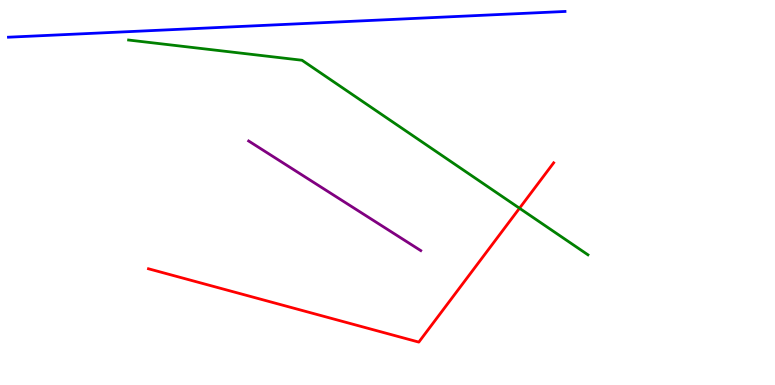[{'lines': ['blue', 'red'], 'intersections': []}, {'lines': ['green', 'red'], 'intersections': [{'x': 6.7, 'y': 4.59}]}, {'lines': ['purple', 'red'], 'intersections': []}, {'lines': ['blue', 'green'], 'intersections': []}, {'lines': ['blue', 'purple'], 'intersections': []}, {'lines': ['green', 'purple'], 'intersections': []}]